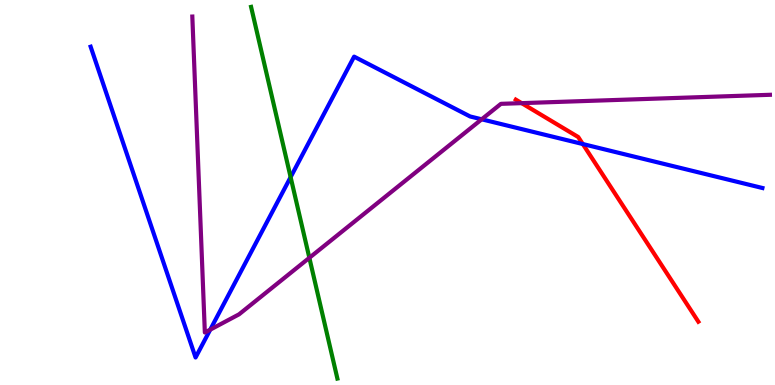[{'lines': ['blue', 'red'], 'intersections': [{'x': 7.52, 'y': 6.26}]}, {'lines': ['green', 'red'], 'intersections': []}, {'lines': ['purple', 'red'], 'intersections': [{'x': 6.73, 'y': 7.32}]}, {'lines': ['blue', 'green'], 'intersections': [{'x': 3.75, 'y': 5.4}]}, {'lines': ['blue', 'purple'], 'intersections': [{'x': 2.71, 'y': 1.44}, {'x': 6.22, 'y': 6.9}]}, {'lines': ['green', 'purple'], 'intersections': [{'x': 3.99, 'y': 3.3}]}]